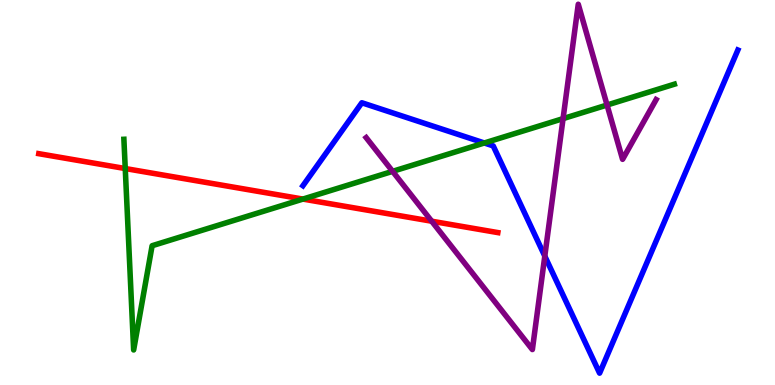[{'lines': ['blue', 'red'], 'intersections': []}, {'lines': ['green', 'red'], 'intersections': [{'x': 1.62, 'y': 5.62}, {'x': 3.91, 'y': 4.83}]}, {'lines': ['purple', 'red'], 'intersections': [{'x': 5.57, 'y': 4.25}]}, {'lines': ['blue', 'green'], 'intersections': [{'x': 6.25, 'y': 6.29}]}, {'lines': ['blue', 'purple'], 'intersections': [{'x': 7.03, 'y': 3.35}]}, {'lines': ['green', 'purple'], 'intersections': [{'x': 5.07, 'y': 5.55}, {'x': 7.27, 'y': 6.92}, {'x': 7.83, 'y': 7.27}]}]